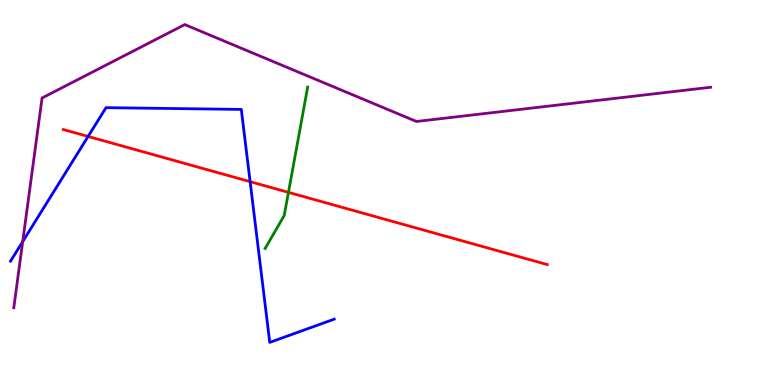[{'lines': ['blue', 'red'], 'intersections': [{'x': 1.14, 'y': 6.46}, {'x': 3.23, 'y': 5.28}]}, {'lines': ['green', 'red'], 'intersections': [{'x': 3.72, 'y': 5.0}]}, {'lines': ['purple', 'red'], 'intersections': []}, {'lines': ['blue', 'green'], 'intersections': []}, {'lines': ['blue', 'purple'], 'intersections': [{'x': 0.293, 'y': 3.72}]}, {'lines': ['green', 'purple'], 'intersections': []}]